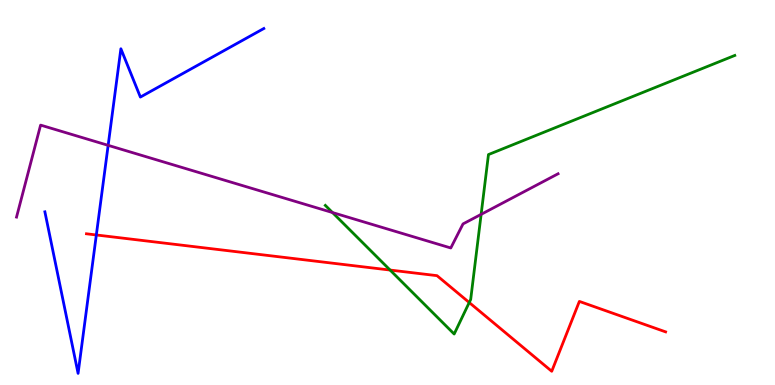[{'lines': ['blue', 'red'], 'intersections': [{'x': 1.24, 'y': 3.9}]}, {'lines': ['green', 'red'], 'intersections': [{'x': 5.03, 'y': 2.99}, {'x': 6.05, 'y': 2.14}]}, {'lines': ['purple', 'red'], 'intersections': []}, {'lines': ['blue', 'green'], 'intersections': []}, {'lines': ['blue', 'purple'], 'intersections': [{'x': 1.4, 'y': 6.22}]}, {'lines': ['green', 'purple'], 'intersections': [{'x': 4.29, 'y': 4.48}, {'x': 6.21, 'y': 4.43}]}]